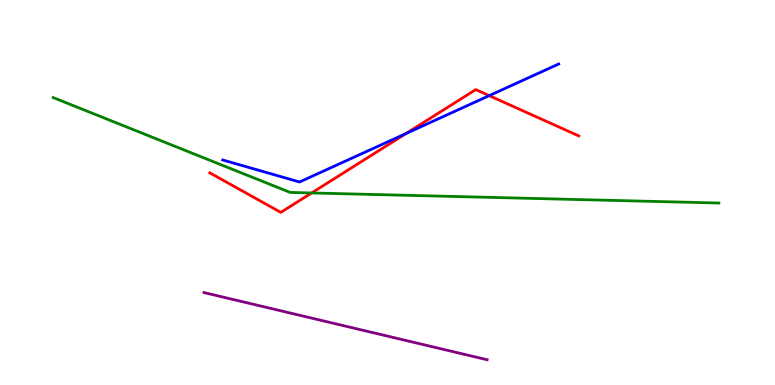[{'lines': ['blue', 'red'], 'intersections': [{'x': 5.24, 'y': 6.53}, {'x': 6.31, 'y': 7.52}]}, {'lines': ['green', 'red'], 'intersections': [{'x': 4.02, 'y': 4.99}]}, {'lines': ['purple', 'red'], 'intersections': []}, {'lines': ['blue', 'green'], 'intersections': []}, {'lines': ['blue', 'purple'], 'intersections': []}, {'lines': ['green', 'purple'], 'intersections': []}]